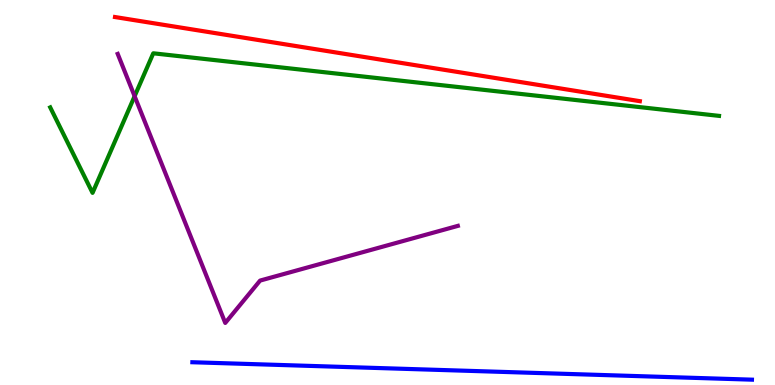[{'lines': ['blue', 'red'], 'intersections': []}, {'lines': ['green', 'red'], 'intersections': []}, {'lines': ['purple', 'red'], 'intersections': []}, {'lines': ['blue', 'green'], 'intersections': []}, {'lines': ['blue', 'purple'], 'intersections': []}, {'lines': ['green', 'purple'], 'intersections': [{'x': 1.74, 'y': 7.5}]}]